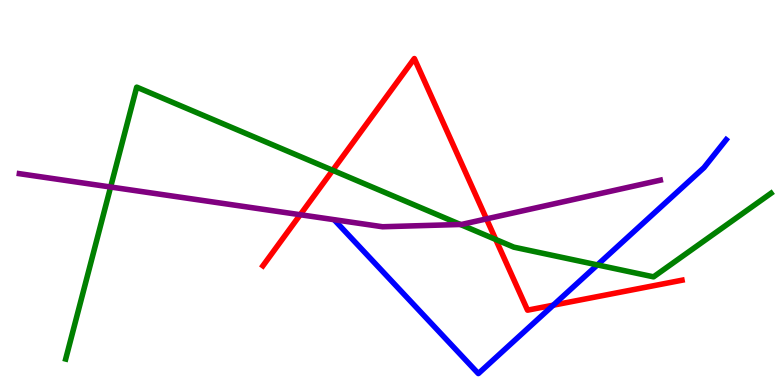[{'lines': ['blue', 'red'], 'intersections': [{'x': 7.14, 'y': 2.07}]}, {'lines': ['green', 'red'], 'intersections': [{'x': 4.29, 'y': 5.58}, {'x': 6.4, 'y': 3.78}]}, {'lines': ['purple', 'red'], 'intersections': [{'x': 3.87, 'y': 4.42}, {'x': 6.28, 'y': 4.31}]}, {'lines': ['blue', 'green'], 'intersections': [{'x': 7.71, 'y': 3.12}]}, {'lines': ['blue', 'purple'], 'intersections': []}, {'lines': ['green', 'purple'], 'intersections': [{'x': 1.43, 'y': 5.14}, {'x': 5.94, 'y': 4.17}]}]